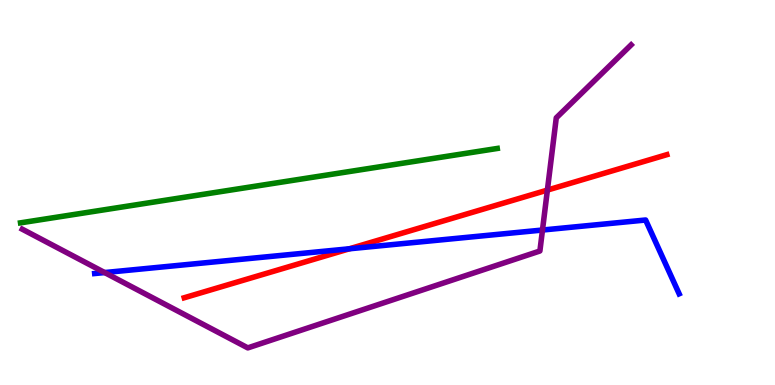[{'lines': ['blue', 'red'], 'intersections': [{'x': 4.51, 'y': 3.54}]}, {'lines': ['green', 'red'], 'intersections': []}, {'lines': ['purple', 'red'], 'intersections': [{'x': 7.06, 'y': 5.06}]}, {'lines': ['blue', 'green'], 'intersections': []}, {'lines': ['blue', 'purple'], 'intersections': [{'x': 1.35, 'y': 2.92}, {'x': 7.0, 'y': 4.03}]}, {'lines': ['green', 'purple'], 'intersections': []}]